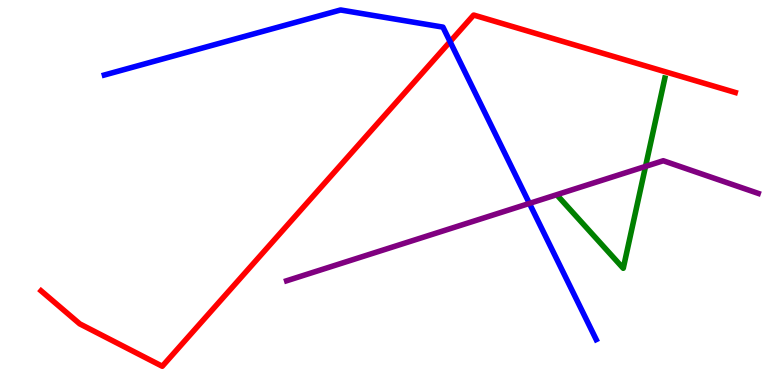[{'lines': ['blue', 'red'], 'intersections': [{'x': 5.81, 'y': 8.92}]}, {'lines': ['green', 'red'], 'intersections': []}, {'lines': ['purple', 'red'], 'intersections': []}, {'lines': ['blue', 'green'], 'intersections': []}, {'lines': ['blue', 'purple'], 'intersections': [{'x': 6.83, 'y': 4.72}]}, {'lines': ['green', 'purple'], 'intersections': [{'x': 8.33, 'y': 5.68}]}]